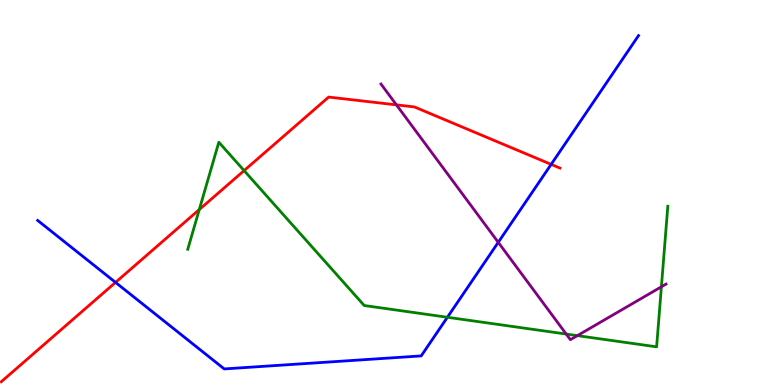[{'lines': ['blue', 'red'], 'intersections': [{'x': 1.49, 'y': 2.67}, {'x': 7.11, 'y': 5.73}]}, {'lines': ['green', 'red'], 'intersections': [{'x': 2.57, 'y': 4.56}, {'x': 3.15, 'y': 5.57}]}, {'lines': ['purple', 'red'], 'intersections': [{'x': 5.12, 'y': 7.28}]}, {'lines': ['blue', 'green'], 'intersections': [{'x': 5.77, 'y': 1.76}]}, {'lines': ['blue', 'purple'], 'intersections': [{'x': 6.43, 'y': 3.71}]}, {'lines': ['green', 'purple'], 'intersections': [{'x': 7.31, 'y': 1.32}, {'x': 7.45, 'y': 1.28}, {'x': 8.53, 'y': 2.55}]}]